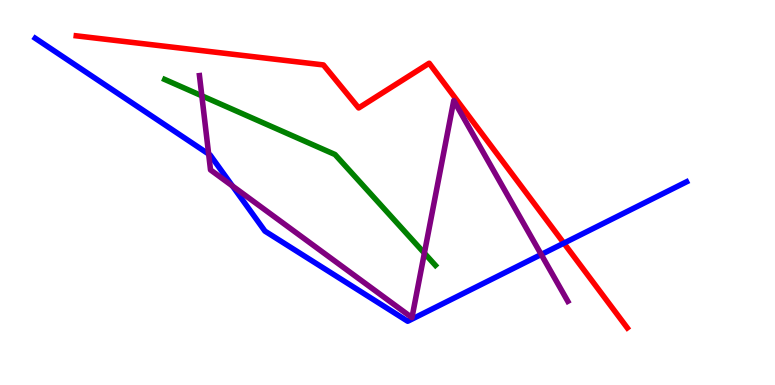[{'lines': ['blue', 'red'], 'intersections': [{'x': 7.28, 'y': 3.68}]}, {'lines': ['green', 'red'], 'intersections': []}, {'lines': ['purple', 'red'], 'intersections': []}, {'lines': ['blue', 'green'], 'intersections': []}, {'lines': ['blue', 'purple'], 'intersections': [{'x': 2.69, 'y': 6.0}, {'x': 3.0, 'y': 5.17}, {'x': 6.98, 'y': 3.39}]}, {'lines': ['green', 'purple'], 'intersections': [{'x': 2.6, 'y': 7.51}, {'x': 5.48, 'y': 3.42}]}]